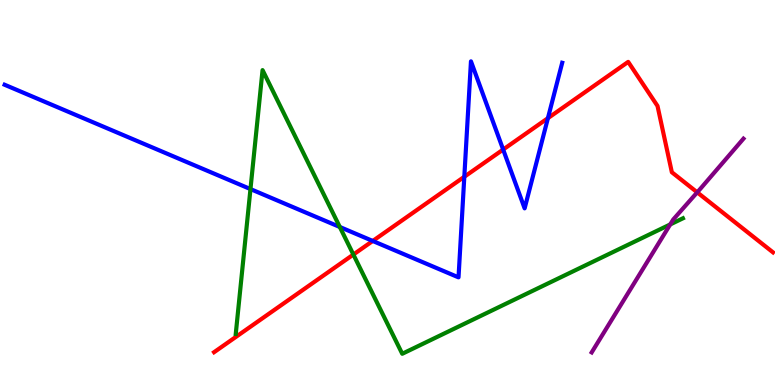[{'lines': ['blue', 'red'], 'intersections': [{'x': 4.81, 'y': 3.74}, {'x': 5.99, 'y': 5.41}, {'x': 6.49, 'y': 6.12}, {'x': 7.07, 'y': 6.93}]}, {'lines': ['green', 'red'], 'intersections': [{'x': 4.56, 'y': 3.39}]}, {'lines': ['purple', 'red'], 'intersections': [{'x': 9.0, 'y': 5.0}]}, {'lines': ['blue', 'green'], 'intersections': [{'x': 3.23, 'y': 5.09}, {'x': 4.38, 'y': 4.1}]}, {'lines': ['blue', 'purple'], 'intersections': []}, {'lines': ['green', 'purple'], 'intersections': [{'x': 8.65, 'y': 4.17}]}]